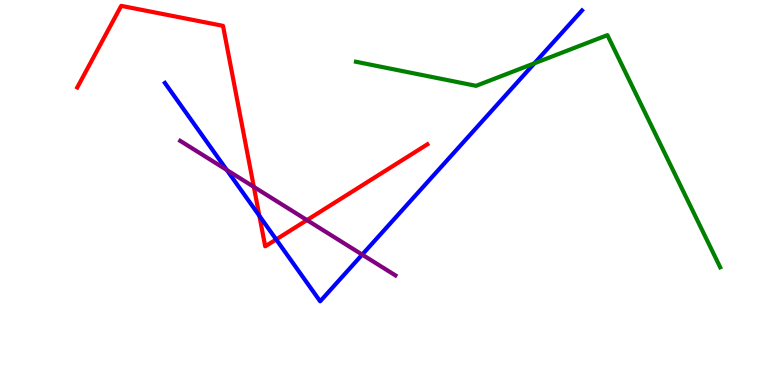[{'lines': ['blue', 'red'], 'intersections': [{'x': 3.35, 'y': 4.4}, {'x': 3.56, 'y': 3.78}]}, {'lines': ['green', 'red'], 'intersections': []}, {'lines': ['purple', 'red'], 'intersections': [{'x': 3.28, 'y': 5.15}, {'x': 3.96, 'y': 4.28}]}, {'lines': ['blue', 'green'], 'intersections': [{'x': 6.9, 'y': 8.36}]}, {'lines': ['blue', 'purple'], 'intersections': [{'x': 2.93, 'y': 5.59}, {'x': 4.67, 'y': 3.39}]}, {'lines': ['green', 'purple'], 'intersections': []}]